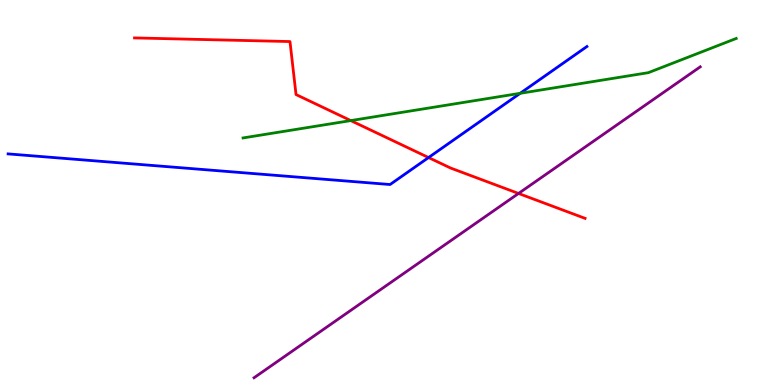[{'lines': ['blue', 'red'], 'intersections': [{'x': 5.53, 'y': 5.91}]}, {'lines': ['green', 'red'], 'intersections': [{'x': 4.53, 'y': 6.87}]}, {'lines': ['purple', 'red'], 'intersections': [{'x': 6.69, 'y': 4.98}]}, {'lines': ['blue', 'green'], 'intersections': [{'x': 6.71, 'y': 7.58}]}, {'lines': ['blue', 'purple'], 'intersections': []}, {'lines': ['green', 'purple'], 'intersections': []}]